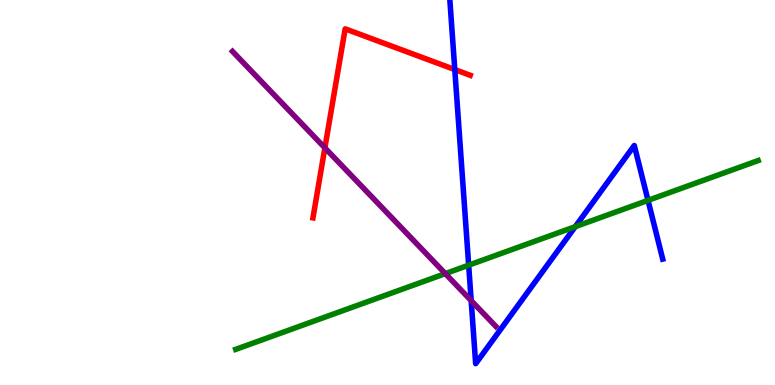[{'lines': ['blue', 'red'], 'intersections': [{'x': 5.87, 'y': 8.19}]}, {'lines': ['green', 'red'], 'intersections': []}, {'lines': ['purple', 'red'], 'intersections': [{'x': 4.19, 'y': 6.16}]}, {'lines': ['blue', 'green'], 'intersections': [{'x': 6.05, 'y': 3.11}, {'x': 7.42, 'y': 4.11}, {'x': 8.36, 'y': 4.8}]}, {'lines': ['blue', 'purple'], 'intersections': [{'x': 6.08, 'y': 2.19}]}, {'lines': ['green', 'purple'], 'intersections': [{'x': 5.75, 'y': 2.89}]}]